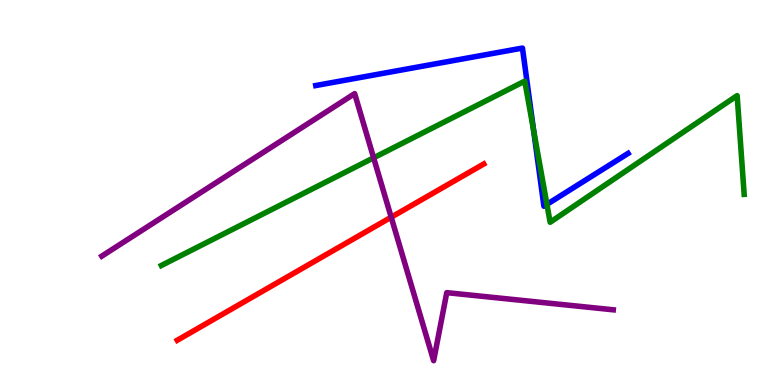[{'lines': ['blue', 'red'], 'intersections': []}, {'lines': ['green', 'red'], 'intersections': []}, {'lines': ['purple', 'red'], 'intersections': [{'x': 5.05, 'y': 4.36}]}, {'lines': ['blue', 'green'], 'intersections': [{'x': 6.89, 'y': 6.61}, {'x': 7.06, 'y': 4.69}]}, {'lines': ['blue', 'purple'], 'intersections': []}, {'lines': ['green', 'purple'], 'intersections': [{'x': 4.82, 'y': 5.9}]}]